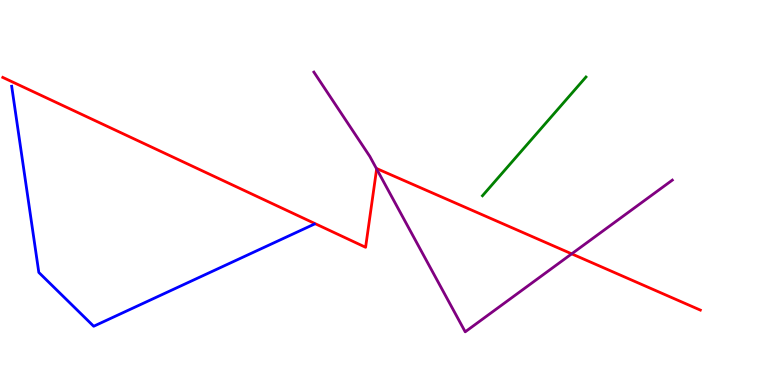[{'lines': ['blue', 'red'], 'intersections': []}, {'lines': ['green', 'red'], 'intersections': []}, {'lines': ['purple', 'red'], 'intersections': [{'x': 4.86, 'y': 5.61}, {'x': 7.38, 'y': 3.41}]}, {'lines': ['blue', 'green'], 'intersections': []}, {'lines': ['blue', 'purple'], 'intersections': []}, {'lines': ['green', 'purple'], 'intersections': []}]